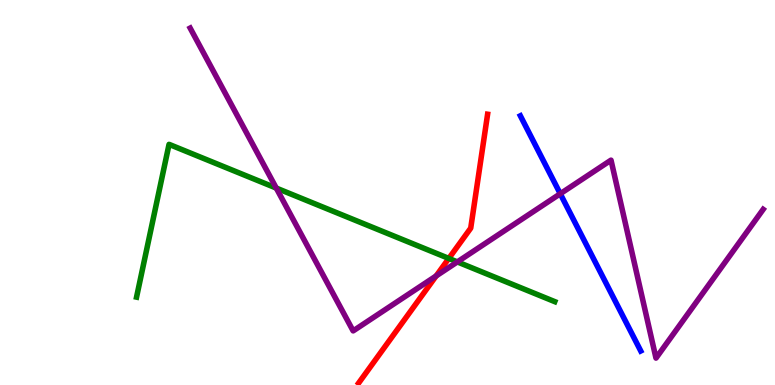[{'lines': ['blue', 'red'], 'intersections': []}, {'lines': ['green', 'red'], 'intersections': [{'x': 5.79, 'y': 3.29}]}, {'lines': ['purple', 'red'], 'intersections': [{'x': 5.63, 'y': 2.83}]}, {'lines': ['blue', 'green'], 'intersections': []}, {'lines': ['blue', 'purple'], 'intersections': [{'x': 7.23, 'y': 4.97}]}, {'lines': ['green', 'purple'], 'intersections': [{'x': 3.56, 'y': 5.12}, {'x': 5.9, 'y': 3.2}]}]